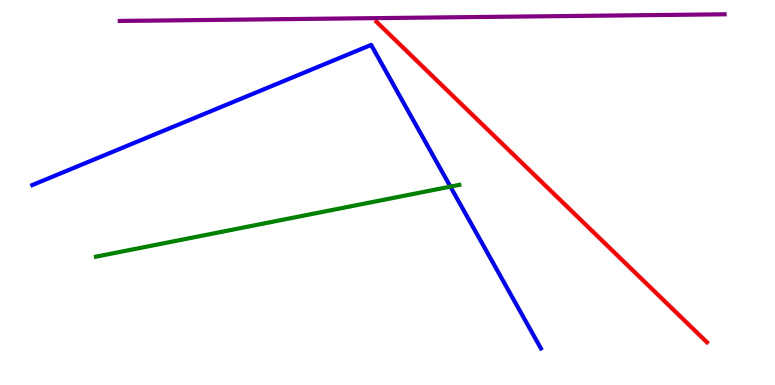[{'lines': ['blue', 'red'], 'intersections': []}, {'lines': ['green', 'red'], 'intersections': []}, {'lines': ['purple', 'red'], 'intersections': []}, {'lines': ['blue', 'green'], 'intersections': [{'x': 5.81, 'y': 5.15}]}, {'lines': ['blue', 'purple'], 'intersections': []}, {'lines': ['green', 'purple'], 'intersections': []}]